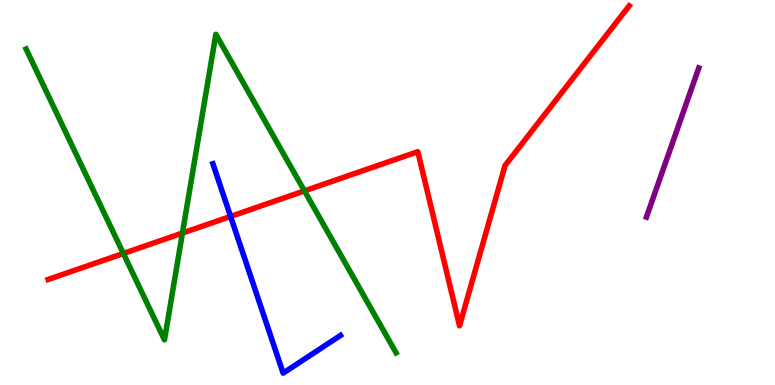[{'lines': ['blue', 'red'], 'intersections': [{'x': 2.98, 'y': 4.38}]}, {'lines': ['green', 'red'], 'intersections': [{'x': 1.59, 'y': 3.42}, {'x': 2.35, 'y': 3.95}, {'x': 3.93, 'y': 5.04}]}, {'lines': ['purple', 'red'], 'intersections': []}, {'lines': ['blue', 'green'], 'intersections': []}, {'lines': ['blue', 'purple'], 'intersections': []}, {'lines': ['green', 'purple'], 'intersections': []}]